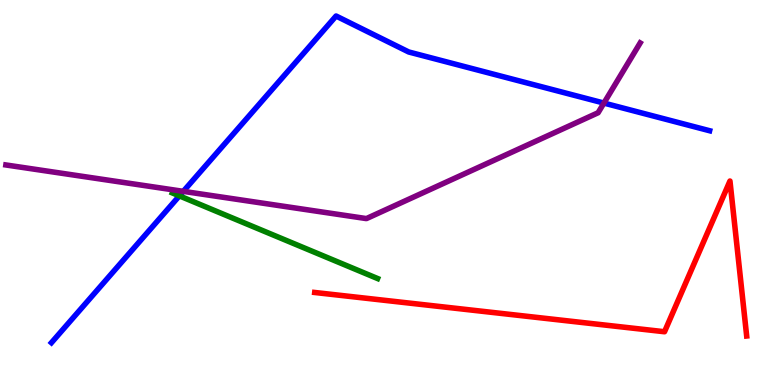[{'lines': ['blue', 'red'], 'intersections': []}, {'lines': ['green', 'red'], 'intersections': []}, {'lines': ['purple', 'red'], 'intersections': []}, {'lines': ['blue', 'green'], 'intersections': [{'x': 2.31, 'y': 4.91}]}, {'lines': ['blue', 'purple'], 'intersections': [{'x': 2.37, 'y': 5.03}, {'x': 7.79, 'y': 7.32}]}, {'lines': ['green', 'purple'], 'intersections': []}]